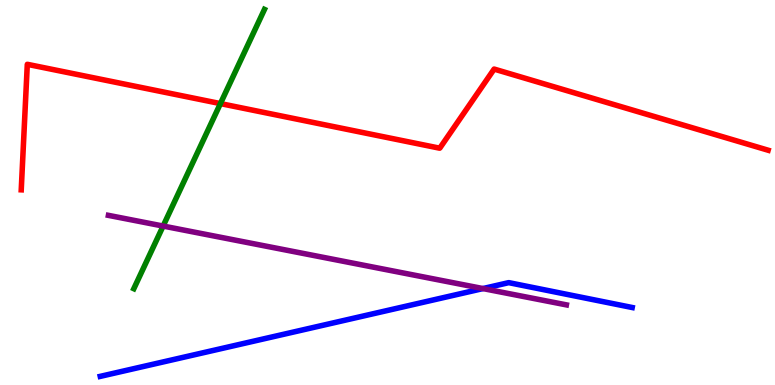[{'lines': ['blue', 'red'], 'intersections': []}, {'lines': ['green', 'red'], 'intersections': [{'x': 2.84, 'y': 7.31}]}, {'lines': ['purple', 'red'], 'intersections': []}, {'lines': ['blue', 'green'], 'intersections': []}, {'lines': ['blue', 'purple'], 'intersections': [{'x': 6.23, 'y': 2.5}]}, {'lines': ['green', 'purple'], 'intersections': [{'x': 2.1, 'y': 4.13}]}]